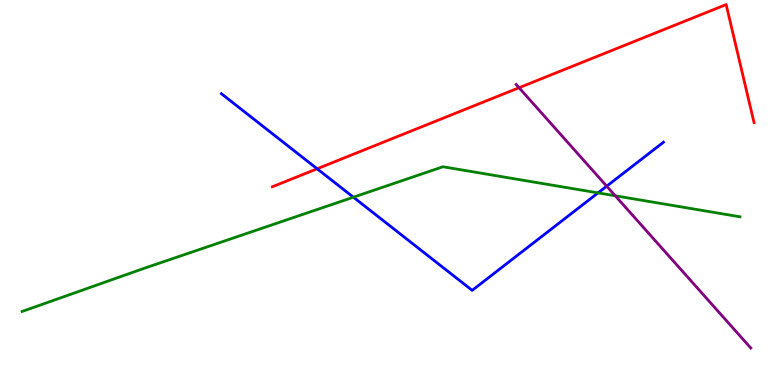[{'lines': ['blue', 'red'], 'intersections': [{'x': 4.09, 'y': 5.62}]}, {'lines': ['green', 'red'], 'intersections': []}, {'lines': ['purple', 'red'], 'intersections': [{'x': 6.7, 'y': 7.72}]}, {'lines': ['blue', 'green'], 'intersections': [{'x': 4.56, 'y': 4.88}, {'x': 7.72, 'y': 4.99}]}, {'lines': ['blue', 'purple'], 'intersections': [{'x': 7.83, 'y': 5.16}]}, {'lines': ['green', 'purple'], 'intersections': [{'x': 7.94, 'y': 4.91}]}]